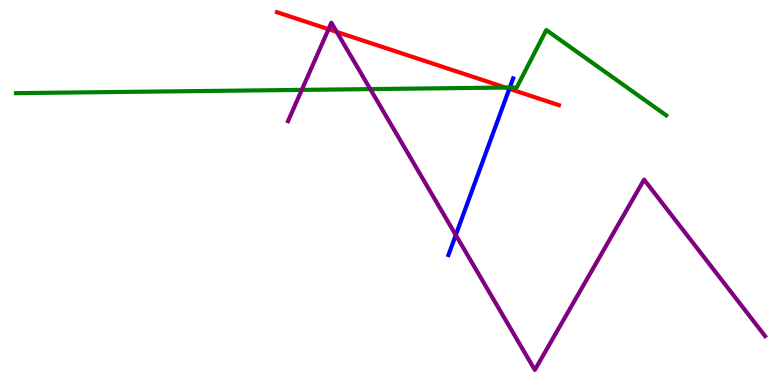[{'lines': ['blue', 'red'], 'intersections': [{'x': 6.57, 'y': 7.69}]}, {'lines': ['green', 'red'], 'intersections': [{'x': 6.52, 'y': 7.73}]}, {'lines': ['purple', 'red'], 'intersections': [{'x': 4.24, 'y': 9.24}, {'x': 4.35, 'y': 9.17}]}, {'lines': ['blue', 'green'], 'intersections': [{'x': 6.58, 'y': 7.73}]}, {'lines': ['blue', 'purple'], 'intersections': [{'x': 5.88, 'y': 3.9}]}, {'lines': ['green', 'purple'], 'intersections': [{'x': 3.89, 'y': 7.67}, {'x': 4.78, 'y': 7.69}]}]